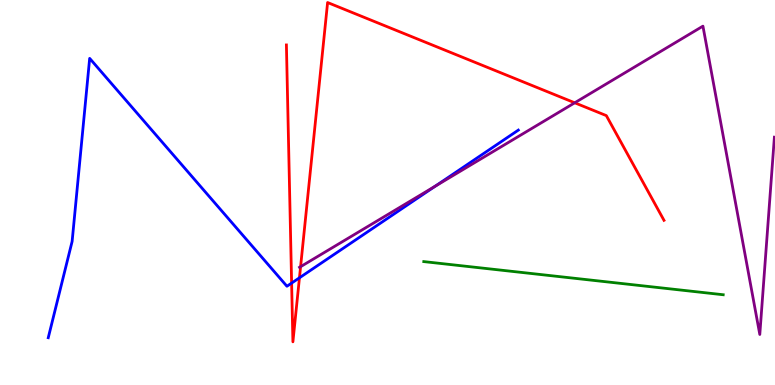[{'lines': ['blue', 'red'], 'intersections': [{'x': 3.76, 'y': 2.65}, {'x': 3.86, 'y': 2.78}]}, {'lines': ['green', 'red'], 'intersections': []}, {'lines': ['purple', 'red'], 'intersections': [{'x': 3.88, 'y': 3.07}, {'x': 7.42, 'y': 7.33}]}, {'lines': ['blue', 'green'], 'intersections': []}, {'lines': ['blue', 'purple'], 'intersections': [{'x': 5.62, 'y': 5.16}]}, {'lines': ['green', 'purple'], 'intersections': []}]